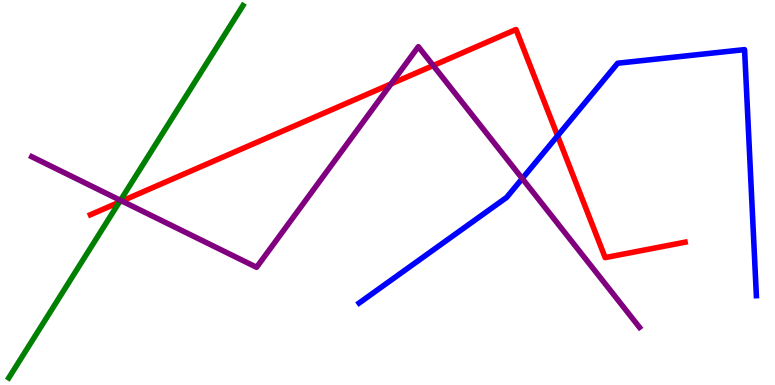[{'lines': ['blue', 'red'], 'intersections': [{'x': 7.19, 'y': 6.47}]}, {'lines': ['green', 'red'], 'intersections': [{'x': 1.54, 'y': 4.75}]}, {'lines': ['purple', 'red'], 'intersections': [{'x': 1.57, 'y': 4.78}, {'x': 5.05, 'y': 7.82}, {'x': 5.59, 'y': 8.3}]}, {'lines': ['blue', 'green'], 'intersections': []}, {'lines': ['blue', 'purple'], 'intersections': [{'x': 6.74, 'y': 5.36}]}, {'lines': ['green', 'purple'], 'intersections': [{'x': 1.55, 'y': 4.8}]}]